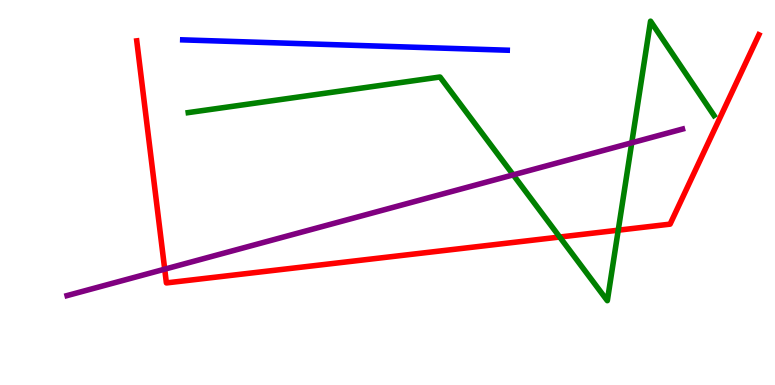[{'lines': ['blue', 'red'], 'intersections': []}, {'lines': ['green', 'red'], 'intersections': [{'x': 7.22, 'y': 3.84}, {'x': 7.98, 'y': 4.02}]}, {'lines': ['purple', 'red'], 'intersections': [{'x': 2.13, 'y': 3.01}]}, {'lines': ['blue', 'green'], 'intersections': []}, {'lines': ['blue', 'purple'], 'intersections': []}, {'lines': ['green', 'purple'], 'intersections': [{'x': 6.62, 'y': 5.46}, {'x': 8.15, 'y': 6.29}]}]